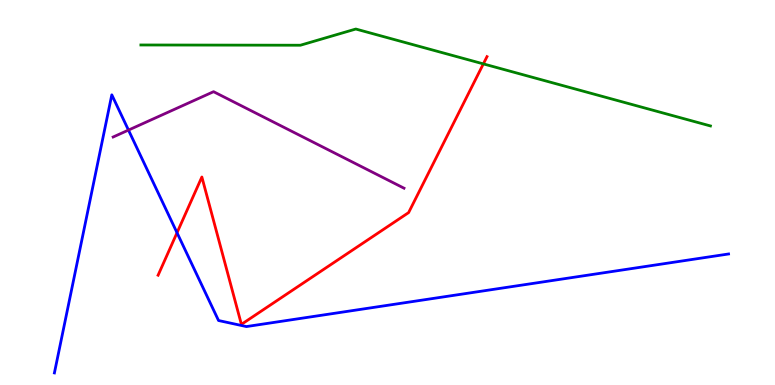[{'lines': ['blue', 'red'], 'intersections': [{'x': 2.28, 'y': 3.95}]}, {'lines': ['green', 'red'], 'intersections': [{'x': 6.24, 'y': 8.34}]}, {'lines': ['purple', 'red'], 'intersections': []}, {'lines': ['blue', 'green'], 'intersections': []}, {'lines': ['blue', 'purple'], 'intersections': [{'x': 1.66, 'y': 6.62}]}, {'lines': ['green', 'purple'], 'intersections': []}]